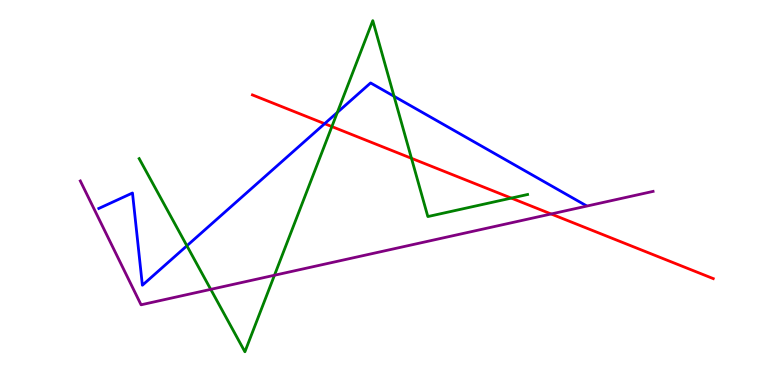[{'lines': ['blue', 'red'], 'intersections': [{'x': 4.19, 'y': 6.79}]}, {'lines': ['green', 'red'], 'intersections': [{'x': 4.28, 'y': 6.71}, {'x': 5.31, 'y': 5.89}, {'x': 6.6, 'y': 4.85}]}, {'lines': ['purple', 'red'], 'intersections': [{'x': 7.11, 'y': 4.44}]}, {'lines': ['blue', 'green'], 'intersections': [{'x': 2.41, 'y': 3.62}, {'x': 4.35, 'y': 7.08}, {'x': 5.08, 'y': 7.5}]}, {'lines': ['blue', 'purple'], 'intersections': []}, {'lines': ['green', 'purple'], 'intersections': [{'x': 2.72, 'y': 2.48}, {'x': 3.54, 'y': 2.85}]}]